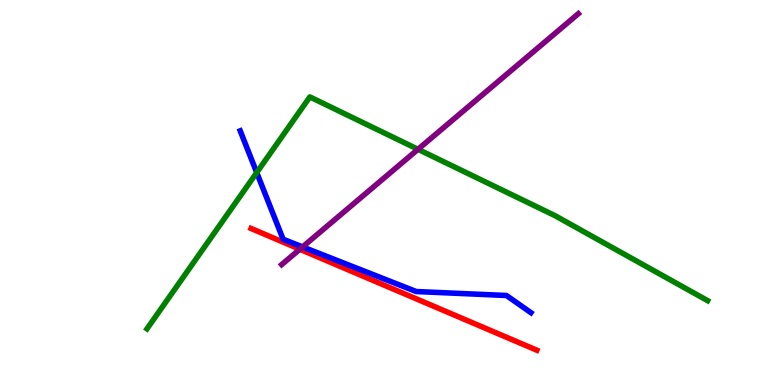[{'lines': ['blue', 'red'], 'intersections': []}, {'lines': ['green', 'red'], 'intersections': []}, {'lines': ['purple', 'red'], 'intersections': [{'x': 3.87, 'y': 3.53}]}, {'lines': ['blue', 'green'], 'intersections': [{'x': 3.31, 'y': 5.52}]}, {'lines': ['blue', 'purple'], 'intersections': [{'x': 3.9, 'y': 3.59}]}, {'lines': ['green', 'purple'], 'intersections': [{'x': 5.39, 'y': 6.12}]}]